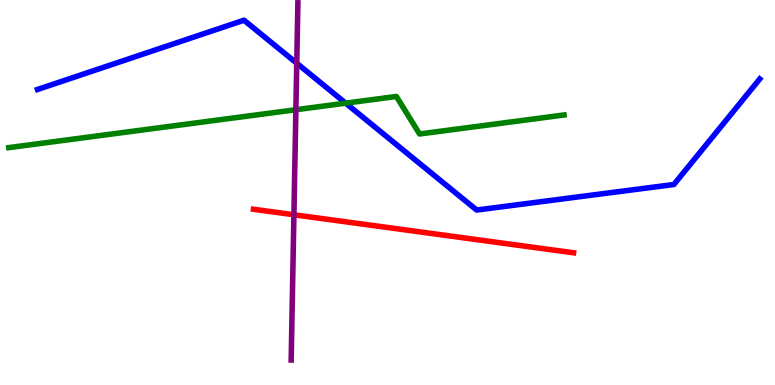[{'lines': ['blue', 'red'], 'intersections': []}, {'lines': ['green', 'red'], 'intersections': []}, {'lines': ['purple', 'red'], 'intersections': [{'x': 3.79, 'y': 4.42}]}, {'lines': ['blue', 'green'], 'intersections': [{'x': 4.46, 'y': 7.32}]}, {'lines': ['blue', 'purple'], 'intersections': [{'x': 3.83, 'y': 8.36}]}, {'lines': ['green', 'purple'], 'intersections': [{'x': 3.82, 'y': 7.15}]}]